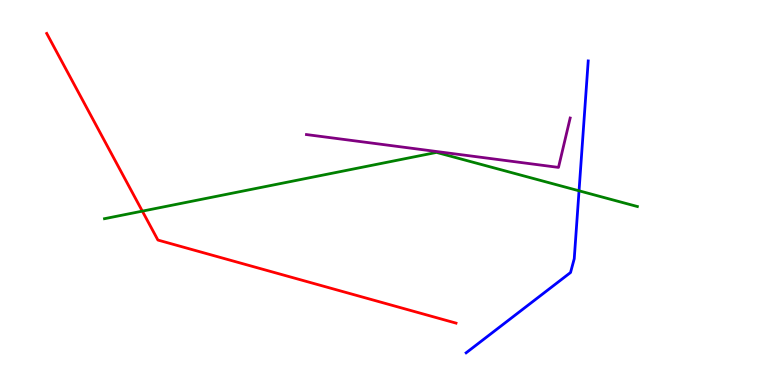[{'lines': ['blue', 'red'], 'intersections': []}, {'lines': ['green', 'red'], 'intersections': [{'x': 1.84, 'y': 4.52}]}, {'lines': ['purple', 'red'], 'intersections': []}, {'lines': ['blue', 'green'], 'intersections': [{'x': 7.47, 'y': 5.04}]}, {'lines': ['blue', 'purple'], 'intersections': []}, {'lines': ['green', 'purple'], 'intersections': []}]